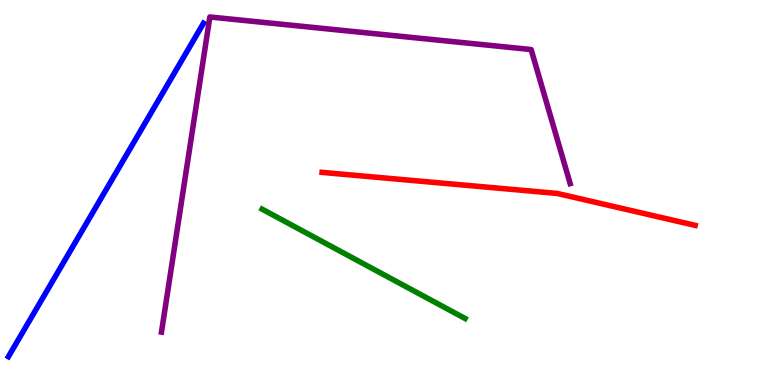[{'lines': ['blue', 'red'], 'intersections': []}, {'lines': ['green', 'red'], 'intersections': []}, {'lines': ['purple', 'red'], 'intersections': []}, {'lines': ['blue', 'green'], 'intersections': []}, {'lines': ['blue', 'purple'], 'intersections': []}, {'lines': ['green', 'purple'], 'intersections': []}]